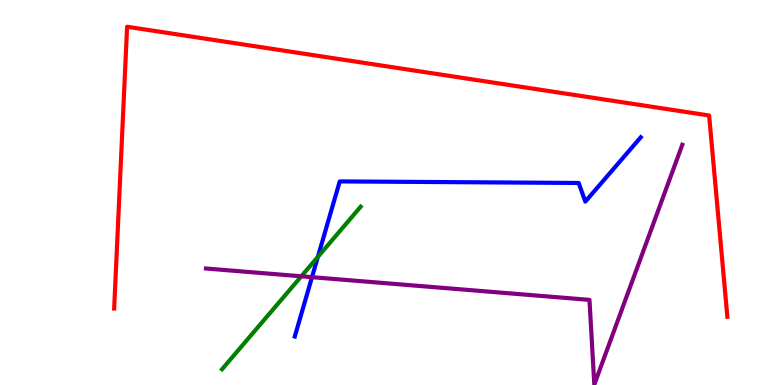[{'lines': ['blue', 'red'], 'intersections': []}, {'lines': ['green', 'red'], 'intersections': []}, {'lines': ['purple', 'red'], 'intersections': []}, {'lines': ['blue', 'green'], 'intersections': [{'x': 4.1, 'y': 3.33}]}, {'lines': ['blue', 'purple'], 'intersections': [{'x': 4.03, 'y': 2.8}]}, {'lines': ['green', 'purple'], 'intersections': [{'x': 3.89, 'y': 2.82}]}]